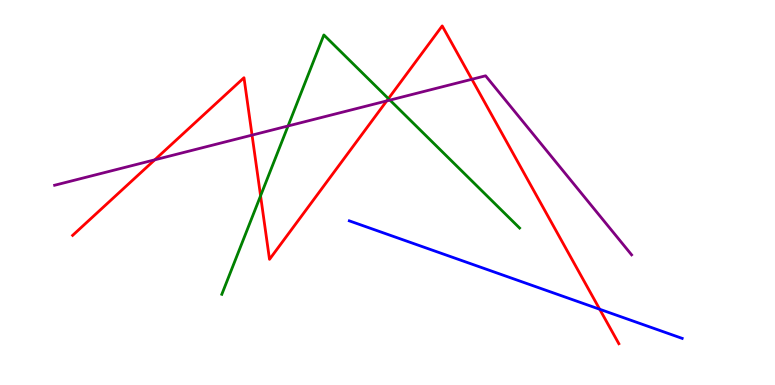[{'lines': ['blue', 'red'], 'intersections': [{'x': 7.74, 'y': 1.97}]}, {'lines': ['green', 'red'], 'intersections': [{'x': 3.36, 'y': 4.91}, {'x': 5.01, 'y': 7.44}]}, {'lines': ['purple', 'red'], 'intersections': [{'x': 2.0, 'y': 5.85}, {'x': 3.25, 'y': 6.49}, {'x': 4.99, 'y': 7.38}, {'x': 6.09, 'y': 7.94}]}, {'lines': ['blue', 'green'], 'intersections': []}, {'lines': ['blue', 'purple'], 'intersections': []}, {'lines': ['green', 'purple'], 'intersections': [{'x': 3.72, 'y': 6.73}, {'x': 5.03, 'y': 7.4}]}]